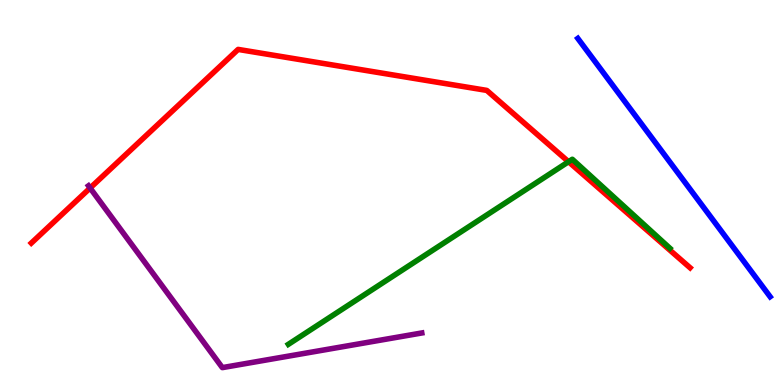[{'lines': ['blue', 'red'], 'intersections': []}, {'lines': ['green', 'red'], 'intersections': [{'x': 7.34, 'y': 5.8}]}, {'lines': ['purple', 'red'], 'intersections': [{'x': 1.16, 'y': 5.12}]}, {'lines': ['blue', 'green'], 'intersections': []}, {'lines': ['blue', 'purple'], 'intersections': []}, {'lines': ['green', 'purple'], 'intersections': []}]